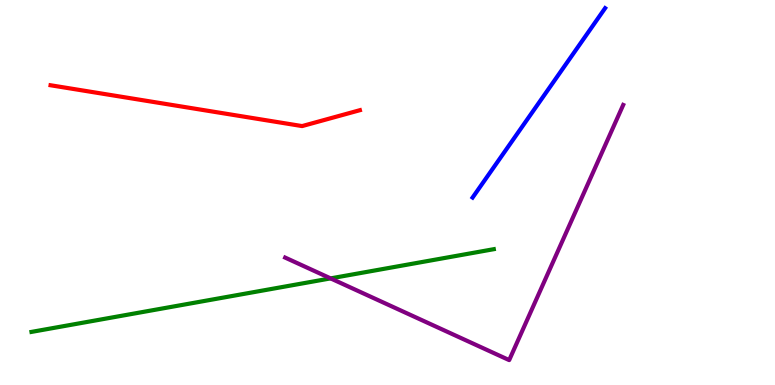[{'lines': ['blue', 'red'], 'intersections': []}, {'lines': ['green', 'red'], 'intersections': []}, {'lines': ['purple', 'red'], 'intersections': []}, {'lines': ['blue', 'green'], 'intersections': []}, {'lines': ['blue', 'purple'], 'intersections': []}, {'lines': ['green', 'purple'], 'intersections': [{'x': 4.27, 'y': 2.77}]}]